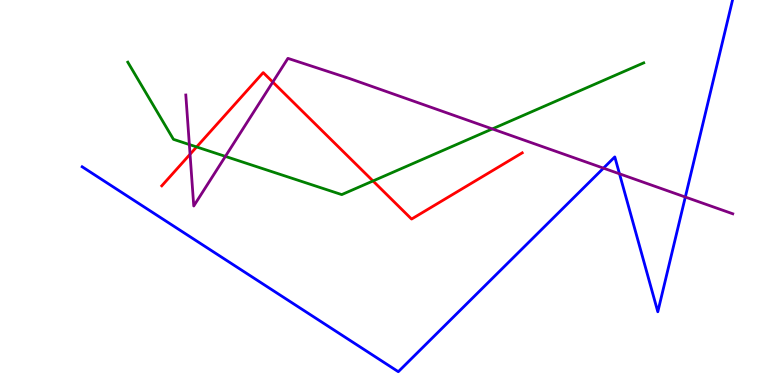[{'lines': ['blue', 'red'], 'intersections': []}, {'lines': ['green', 'red'], 'intersections': [{'x': 2.54, 'y': 6.18}, {'x': 4.81, 'y': 5.3}]}, {'lines': ['purple', 'red'], 'intersections': [{'x': 2.45, 'y': 5.99}, {'x': 3.52, 'y': 7.87}]}, {'lines': ['blue', 'green'], 'intersections': []}, {'lines': ['blue', 'purple'], 'intersections': [{'x': 7.79, 'y': 5.63}, {'x': 7.99, 'y': 5.49}, {'x': 8.84, 'y': 4.88}]}, {'lines': ['green', 'purple'], 'intersections': [{'x': 2.44, 'y': 6.25}, {'x': 2.91, 'y': 5.94}, {'x': 6.35, 'y': 6.65}]}]